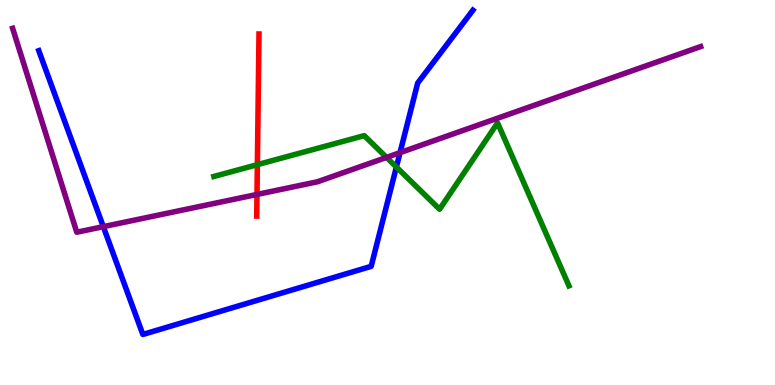[{'lines': ['blue', 'red'], 'intersections': []}, {'lines': ['green', 'red'], 'intersections': [{'x': 3.32, 'y': 5.72}]}, {'lines': ['purple', 'red'], 'intersections': [{'x': 3.32, 'y': 4.95}]}, {'lines': ['blue', 'green'], 'intersections': [{'x': 5.11, 'y': 5.66}]}, {'lines': ['blue', 'purple'], 'intersections': [{'x': 1.33, 'y': 4.11}, {'x': 5.16, 'y': 6.04}]}, {'lines': ['green', 'purple'], 'intersections': [{'x': 4.99, 'y': 5.91}]}]